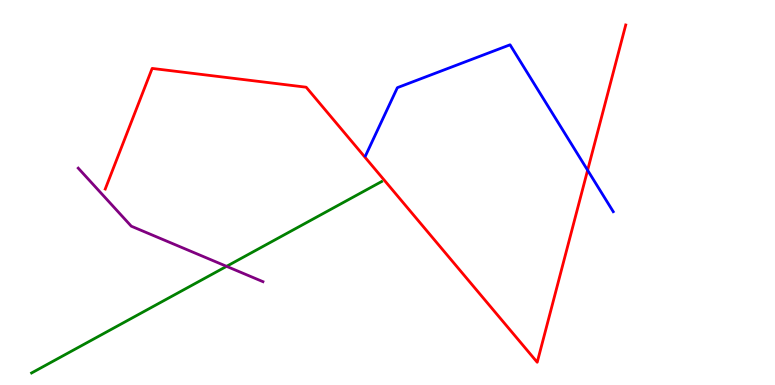[{'lines': ['blue', 'red'], 'intersections': [{'x': 7.58, 'y': 5.58}]}, {'lines': ['green', 'red'], 'intersections': []}, {'lines': ['purple', 'red'], 'intersections': []}, {'lines': ['blue', 'green'], 'intersections': []}, {'lines': ['blue', 'purple'], 'intersections': []}, {'lines': ['green', 'purple'], 'intersections': [{'x': 2.92, 'y': 3.08}]}]